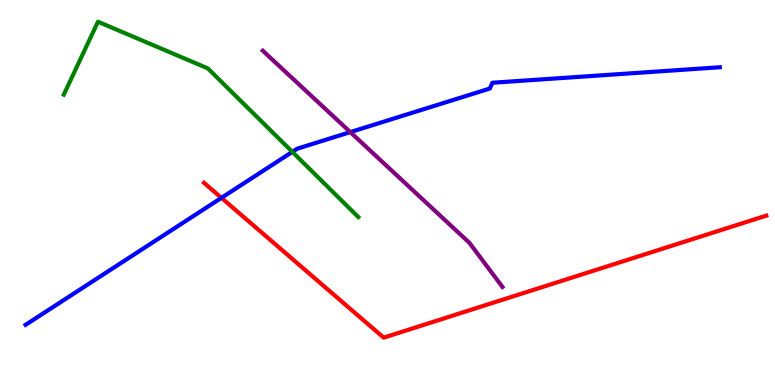[{'lines': ['blue', 'red'], 'intersections': [{'x': 2.86, 'y': 4.86}]}, {'lines': ['green', 'red'], 'intersections': []}, {'lines': ['purple', 'red'], 'intersections': []}, {'lines': ['blue', 'green'], 'intersections': [{'x': 3.77, 'y': 6.06}]}, {'lines': ['blue', 'purple'], 'intersections': [{'x': 4.52, 'y': 6.57}]}, {'lines': ['green', 'purple'], 'intersections': []}]